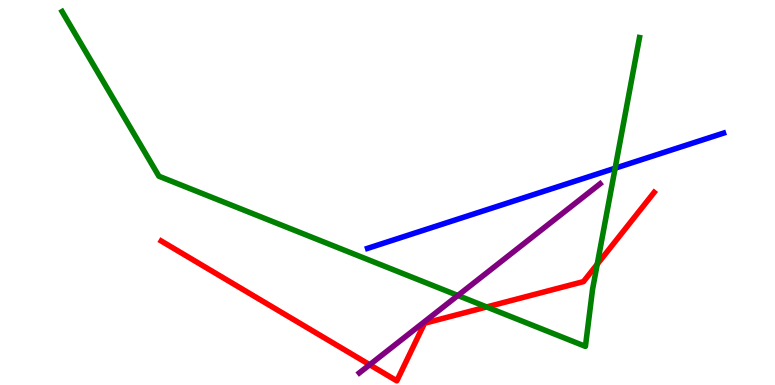[{'lines': ['blue', 'red'], 'intersections': []}, {'lines': ['green', 'red'], 'intersections': [{'x': 6.28, 'y': 2.03}, {'x': 7.71, 'y': 3.14}]}, {'lines': ['purple', 'red'], 'intersections': [{'x': 4.77, 'y': 0.526}]}, {'lines': ['blue', 'green'], 'intersections': [{'x': 7.94, 'y': 5.63}]}, {'lines': ['blue', 'purple'], 'intersections': []}, {'lines': ['green', 'purple'], 'intersections': [{'x': 5.91, 'y': 2.33}]}]